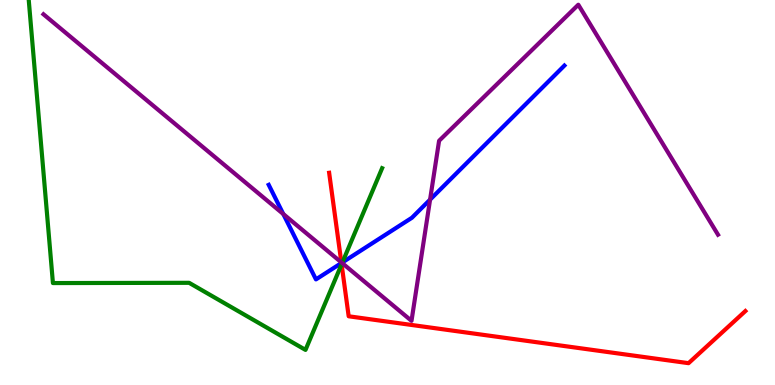[{'lines': ['blue', 'red'], 'intersections': [{'x': 4.41, 'y': 3.17}]}, {'lines': ['green', 'red'], 'intersections': [{'x': 4.41, 'y': 3.13}]}, {'lines': ['purple', 'red'], 'intersections': [{'x': 4.4, 'y': 3.19}]}, {'lines': ['blue', 'green'], 'intersections': [{'x': 4.42, 'y': 3.18}]}, {'lines': ['blue', 'purple'], 'intersections': [{'x': 3.66, 'y': 4.44}, {'x': 4.41, 'y': 3.17}, {'x': 5.55, 'y': 4.81}]}, {'lines': ['green', 'purple'], 'intersections': [{'x': 4.41, 'y': 3.17}]}]